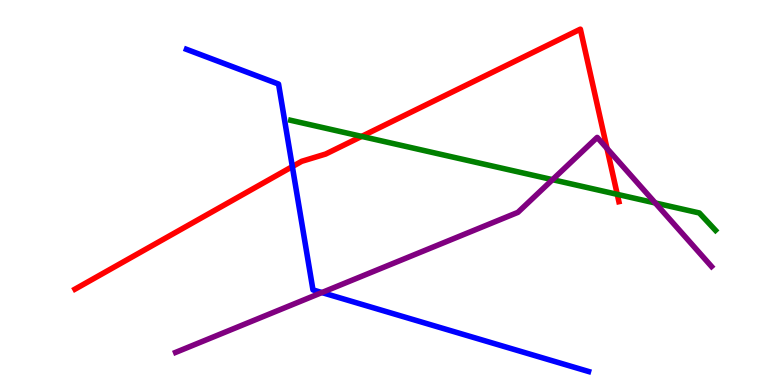[{'lines': ['blue', 'red'], 'intersections': [{'x': 3.77, 'y': 5.67}]}, {'lines': ['green', 'red'], 'intersections': [{'x': 4.67, 'y': 6.46}, {'x': 7.96, 'y': 4.95}]}, {'lines': ['purple', 'red'], 'intersections': [{'x': 7.83, 'y': 6.14}]}, {'lines': ['blue', 'green'], 'intersections': []}, {'lines': ['blue', 'purple'], 'intersections': [{'x': 4.15, 'y': 2.4}]}, {'lines': ['green', 'purple'], 'intersections': [{'x': 7.13, 'y': 5.33}, {'x': 8.46, 'y': 4.73}]}]